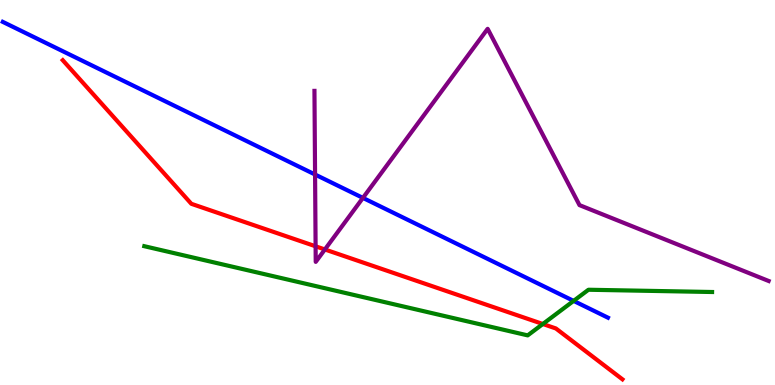[{'lines': ['blue', 'red'], 'intersections': []}, {'lines': ['green', 'red'], 'intersections': [{'x': 7.0, 'y': 1.58}]}, {'lines': ['purple', 'red'], 'intersections': [{'x': 4.07, 'y': 3.6}, {'x': 4.19, 'y': 3.52}]}, {'lines': ['blue', 'green'], 'intersections': [{'x': 7.4, 'y': 2.18}]}, {'lines': ['blue', 'purple'], 'intersections': [{'x': 4.07, 'y': 5.47}, {'x': 4.68, 'y': 4.86}]}, {'lines': ['green', 'purple'], 'intersections': []}]